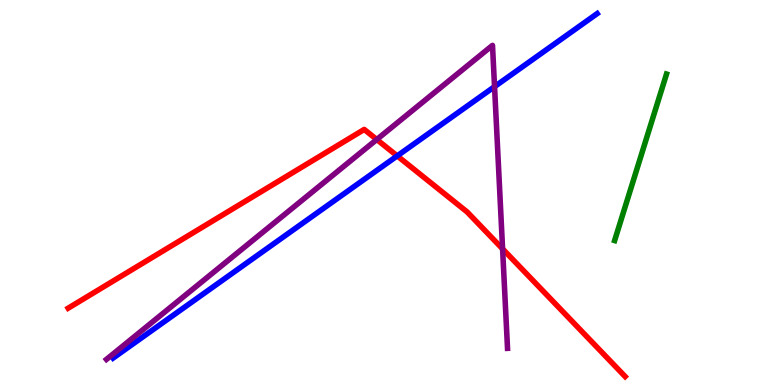[{'lines': ['blue', 'red'], 'intersections': [{'x': 5.13, 'y': 5.95}]}, {'lines': ['green', 'red'], 'intersections': []}, {'lines': ['purple', 'red'], 'intersections': [{'x': 4.86, 'y': 6.38}, {'x': 6.48, 'y': 3.54}]}, {'lines': ['blue', 'green'], 'intersections': []}, {'lines': ['blue', 'purple'], 'intersections': [{'x': 6.38, 'y': 7.75}]}, {'lines': ['green', 'purple'], 'intersections': []}]